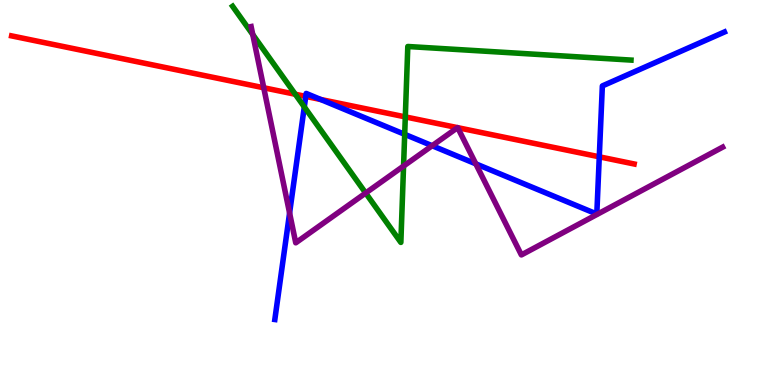[{'lines': ['blue', 'red'], 'intersections': [{'x': 3.95, 'y': 7.5}, {'x': 4.14, 'y': 7.42}, {'x': 7.73, 'y': 5.93}]}, {'lines': ['green', 'red'], 'intersections': [{'x': 3.81, 'y': 7.55}, {'x': 5.23, 'y': 6.96}]}, {'lines': ['purple', 'red'], 'intersections': [{'x': 3.4, 'y': 7.72}, {'x': 5.9, 'y': 6.68}, {'x': 5.91, 'y': 6.68}]}, {'lines': ['blue', 'green'], 'intersections': [{'x': 3.93, 'y': 7.22}, {'x': 5.22, 'y': 6.51}]}, {'lines': ['blue', 'purple'], 'intersections': [{'x': 3.74, 'y': 4.47}, {'x': 5.58, 'y': 6.22}, {'x': 6.14, 'y': 5.74}]}, {'lines': ['green', 'purple'], 'intersections': [{'x': 3.26, 'y': 9.1}, {'x': 4.72, 'y': 4.99}, {'x': 5.21, 'y': 5.69}]}]